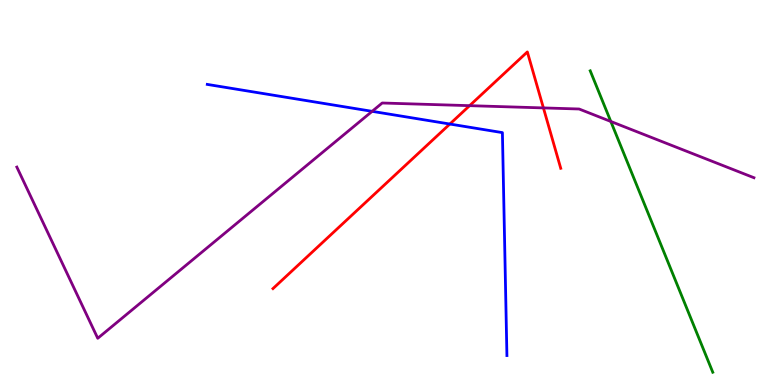[{'lines': ['blue', 'red'], 'intersections': [{'x': 5.8, 'y': 6.78}]}, {'lines': ['green', 'red'], 'intersections': []}, {'lines': ['purple', 'red'], 'intersections': [{'x': 6.06, 'y': 7.26}, {'x': 7.01, 'y': 7.2}]}, {'lines': ['blue', 'green'], 'intersections': []}, {'lines': ['blue', 'purple'], 'intersections': [{'x': 4.8, 'y': 7.11}]}, {'lines': ['green', 'purple'], 'intersections': [{'x': 7.88, 'y': 6.84}]}]